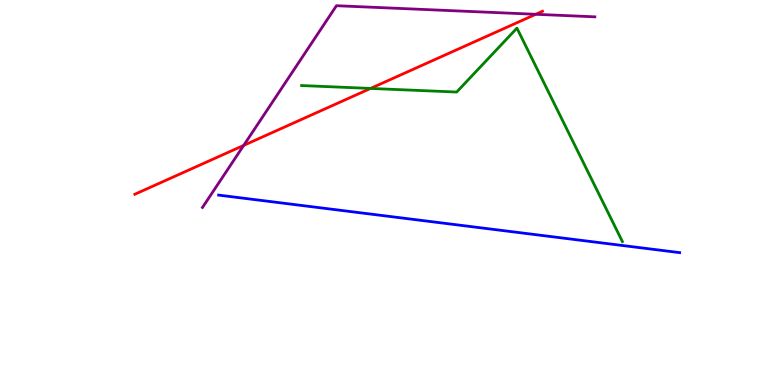[{'lines': ['blue', 'red'], 'intersections': []}, {'lines': ['green', 'red'], 'intersections': [{'x': 4.78, 'y': 7.7}]}, {'lines': ['purple', 'red'], 'intersections': [{'x': 3.14, 'y': 6.22}, {'x': 6.91, 'y': 9.63}]}, {'lines': ['blue', 'green'], 'intersections': []}, {'lines': ['blue', 'purple'], 'intersections': []}, {'lines': ['green', 'purple'], 'intersections': []}]